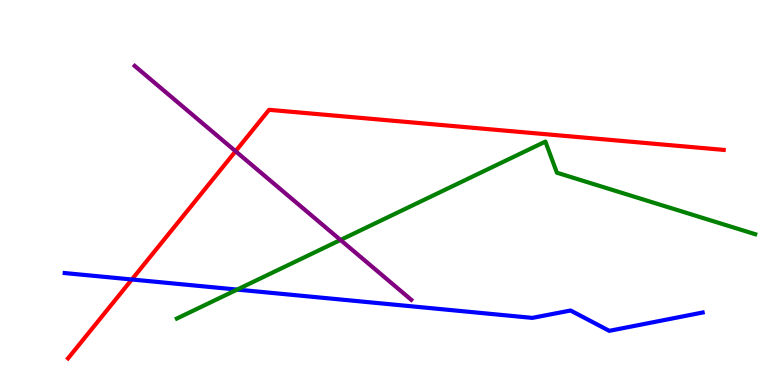[{'lines': ['blue', 'red'], 'intersections': [{'x': 1.7, 'y': 2.74}]}, {'lines': ['green', 'red'], 'intersections': []}, {'lines': ['purple', 'red'], 'intersections': [{'x': 3.04, 'y': 6.07}]}, {'lines': ['blue', 'green'], 'intersections': [{'x': 3.06, 'y': 2.48}]}, {'lines': ['blue', 'purple'], 'intersections': []}, {'lines': ['green', 'purple'], 'intersections': [{'x': 4.39, 'y': 3.77}]}]